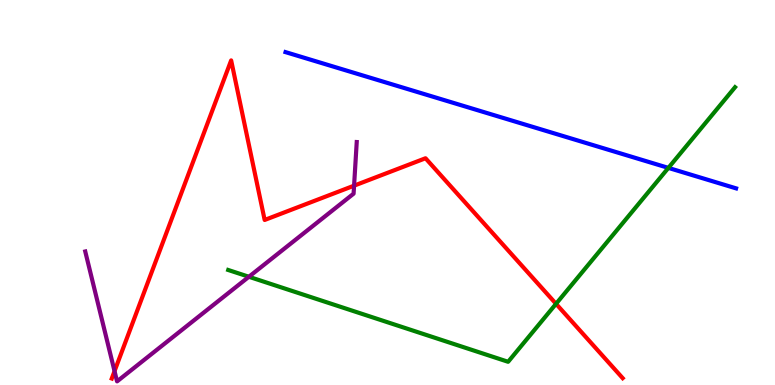[{'lines': ['blue', 'red'], 'intersections': []}, {'lines': ['green', 'red'], 'intersections': [{'x': 7.17, 'y': 2.11}]}, {'lines': ['purple', 'red'], 'intersections': [{'x': 1.48, 'y': 0.36}, {'x': 4.57, 'y': 5.18}]}, {'lines': ['blue', 'green'], 'intersections': [{'x': 8.62, 'y': 5.64}]}, {'lines': ['blue', 'purple'], 'intersections': []}, {'lines': ['green', 'purple'], 'intersections': [{'x': 3.21, 'y': 2.81}]}]